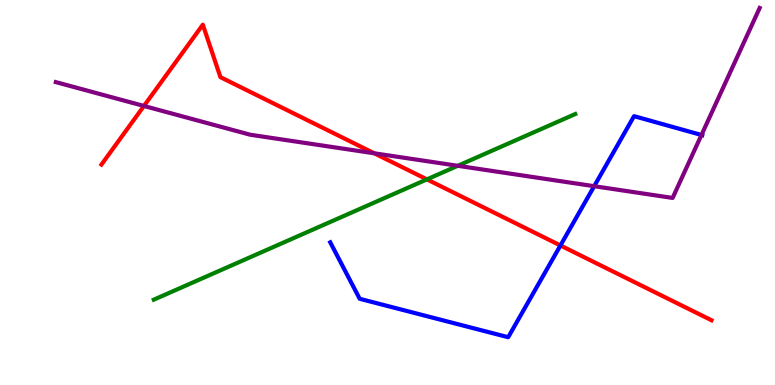[{'lines': ['blue', 'red'], 'intersections': [{'x': 7.23, 'y': 3.62}]}, {'lines': ['green', 'red'], 'intersections': [{'x': 5.51, 'y': 5.34}]}, {'lines': ['purple', 'red'], 'intersections': [{'x': 1.86, 'y': 7.25}, {'x': 4.83, 'y': 6.02}]}, {'lines': ['blue', 'green'], 'intersections': []}, {'lines': ['blue', 'purple'], 'intersections': [{'x': 7.67, 'y': 5.16}, {'x': 9.05, 'y': 6.49}]}, {'lines': ['green', 'purple'], 'intersections': [{'x': 5.91, 'y': 5.69}]}]